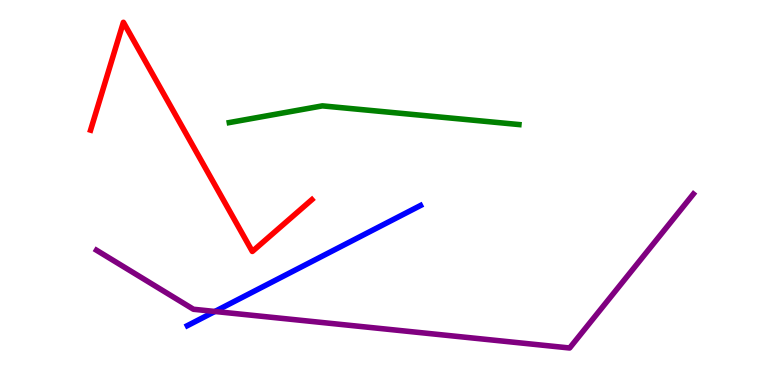[{'lines': ['blue', 'red'], 'intersections': []}, {'lines': ['green', 'red'], 'intersections': []}, {'lines': ['purple', 'red'], 'intersections': []}, {'lines': ['blue', 'green'], 'intersections': []}, {'lines': ['blue', 'purple'], 'intersections': [{'x': 2.77, 'y': 1.91}]}, {'lines': ['green', 'purple'], 'intersections': []}]